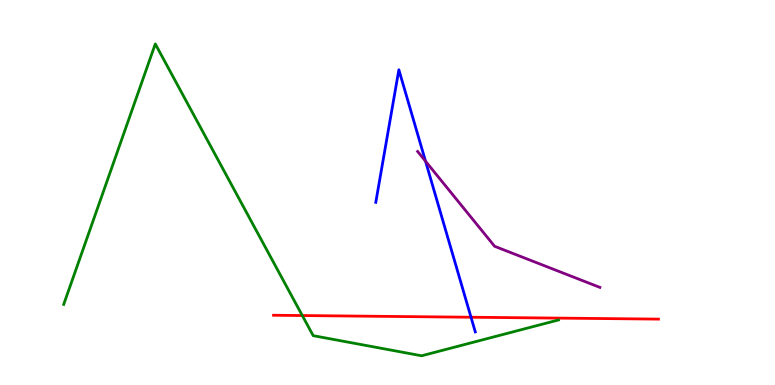[{'lines': ['blue', 'red'], 'intersections': [{'x': 6.08, 'y': 1.76}]}, {'lines': ['green', 'red'], 'intersections': [{'x': 3.9, 'y': 1.8}]}, {'lines': ['purple', 'red'], 'intersections': []}, {'lines': ['blue', 'green'], 'intersections': []}, {'lines': ['blue', 'purple'], 'intersections': [{'x': 5.49, 'y': 5.81}]}, {'lines': ['green', 'purple'], 'intersections': []}]